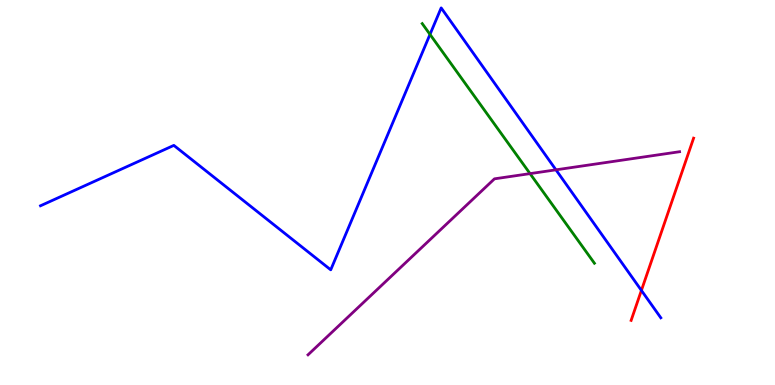[{'lines': ['blue', 'red'], 'intersections': [{'x': 8.28, 'y': 2.46}]}, {'lines': ['green', 'red'], 'intersections': []}, {'lines': ['purple', 'red'], 'intersections': []}, {'lines': ['blue', 'green'], 'intersections': [{'x': 5.55, 'y': 9.11}]}, {'lines': ['blue', 'purple'], 'intersections': [{'x': 7.17, 'y': 5.59}]}, {'lines': ['green', 'purple'], 'intersections': [{'x': 6.84, 'y': 5.49}]}]